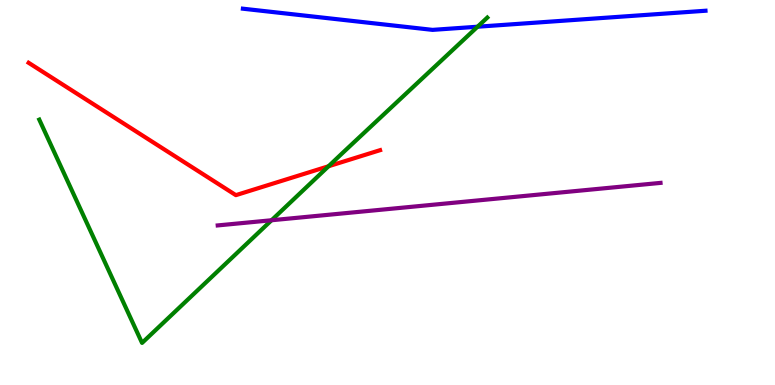[{'lines': ['blue', 'red'], 'intersections': []}, {'lines': ['green', 'red'], 'intersections': [{'x': 4.24, 'y': 5.68}]}, {'lines': ['purple', 'red'], 'intersections': []}, {'lines': ['blue', 'green'], 'intersections': [{'x': 6.16, 'y': 9.31}]}, {'lines': ['blue', 'purple'], 'intersections': []}, {'lines': ['green', 'purple'], 'intersections': [{'x': 3.5, 'y': 4.28}]}]